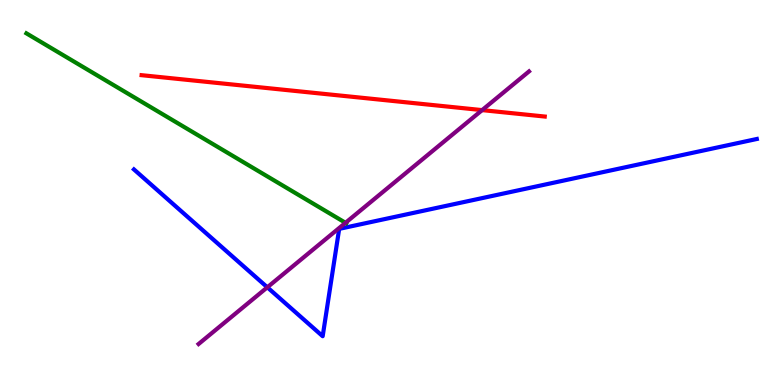[{'lines': ['blue', 'red'], 'intersections': []}, {'lines': ['green', 'red'], 'intersections': []}, {'lines': ['purple', 'red'], 'intersections': [{'x': 6.22, 'y': 7.14}]}, {'lines': ['blue', 'green'], 'intersections': []}, {'lines': ['blue', 'purple'], 'intersections': [{'x': 3.45, 'y': 2.54}]}, {'lines': ['green', 'purple'], 'intersections': [{'x': 4.46, 'y': 4.21}]}]